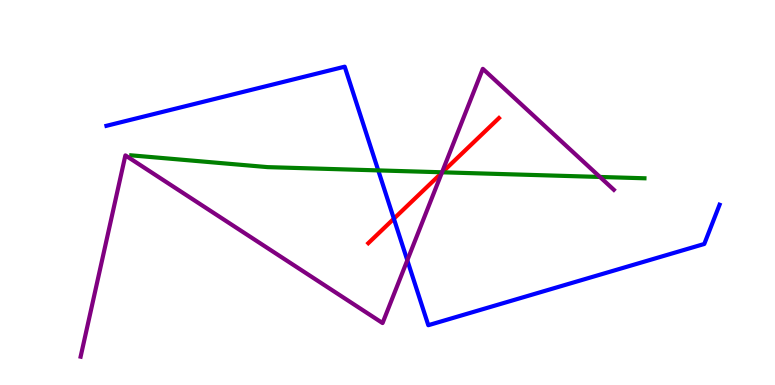[{'lines': ['blue', 'red'], 'intersections': [{'x': 5.08, 'y': 4.32}]}, {'lines': ['green', 'red'], 'intersections': [{'x': 5.71, 'y': 5.52}]}, {'lines': ['purple', 'red'], 'intersections': [{'x': 5.7, 'y': 5.51}]}, {'lines': ['blue', 'green'], 'intersections': [{'x': 4.88, 'y': 5.57}]}, {'lines': ['blue', 'purple'], 'intersections': [{'x': 5.26, 'y': 3.24}]}, {'lines': ['green', 'purple'], 'intersections': [{'x': 5.7, 'y': 5.52}, {'x': 7.74, 'y': 5.4}]}]